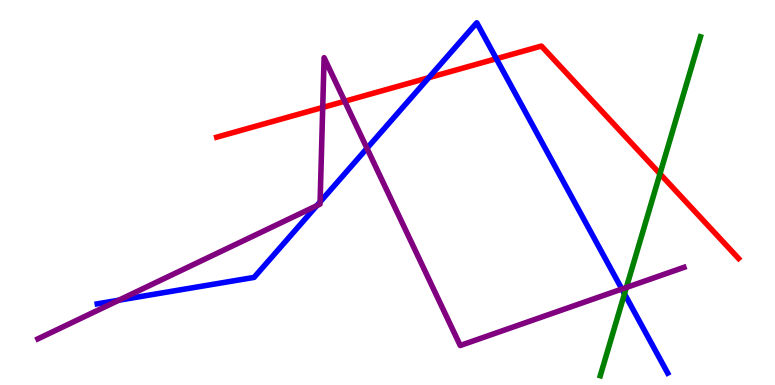[{'lines': ['blue', 'red'], 'intersections': [{'x': 5.53, 'y': 7.98}, {'x': 6.4, 'y': 8.48}]}, {'lines': ['green', 'red'], 'intersections': [{'x': 8.52, 'y': 5.49}]}, {'lines': ['purple', 'red'], 'intersections': [{'x': 4.16, 'y': 7.21}, {'x': 4.45, 'y': 7.37}]}, {'lines': ['blue', 'green'], 'intersections': [{'x': 8.06, 'y': 2.37}]}, {'lines': ['blue', 'purple'], 'intersections': [{'x': 1.53, 'y': 2.2}, {'x': 4.09, 'y': 4.66}, {'x': 4.13, 'y': 4.76}, {'x': 4.74, 'y': 6.15}, {'x': 8.02, 'y': 2.49}]}, {'lines': ['green', 'purple'], 'intersections': [{'x': 8.08, 'y': 2.53}]}]